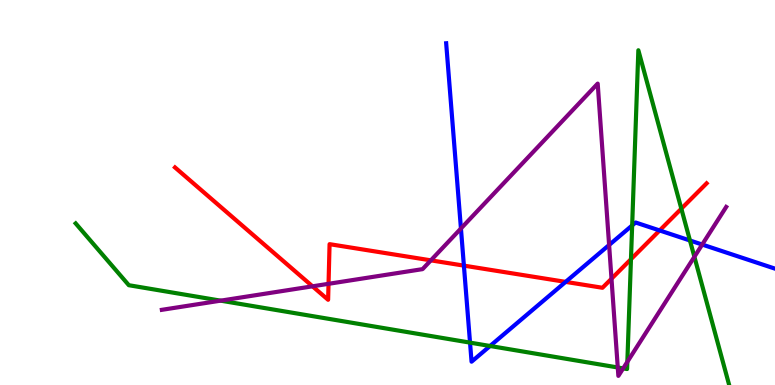[{'lines': ['blue', 'red'], 'intersections': [{'x': 5.99, 'y': 3.1}, {'x': 7.3, 'y': 2.68}, {'x': 8.51, 'y': 4.01}]}, {'lines': ['green', 'red'], 'intersections': [{'x': 8.14, 'y': 3.27}, {'x': 8.79, 'y': 4.58}]}, {'lines': ['purple', 'red'], 'intersections': [{'x': 4.03, 'y': 2.56}, {'x': 4.24, 'y': 2.63}, {'x': 5.56, 'y': 3.24}, {'x': 7.89, 'y': 2.76}]}, {'lines': ['blue', 'green'], 'intersections': [{'x': 6.06, 'y': 1.1}, {'x': 6.32, 'y': 1.01}, {'x': 8.16, 'y': 4.14}, {'x': 8.9, 'y': 3.75}]}, {'lines': ['blue', 'purple'], 'intersections': [{'x': 5.95, 'y': 4.07}, {'x': 7.86, 'y': 3.64}, {'x': 9.06, 'y': 3.65}]}, {'lines': ['green', 'purple'], 'intersections': [{'x': 2.85, 'y': 2.19}, {'x': 7.97, 'y': 0.455}, {'x': 8.04, 'y': 0.432}, {'x': 8.09, 'y': 0.602}, {'x': 8.96, 'y': 3.33}]}]